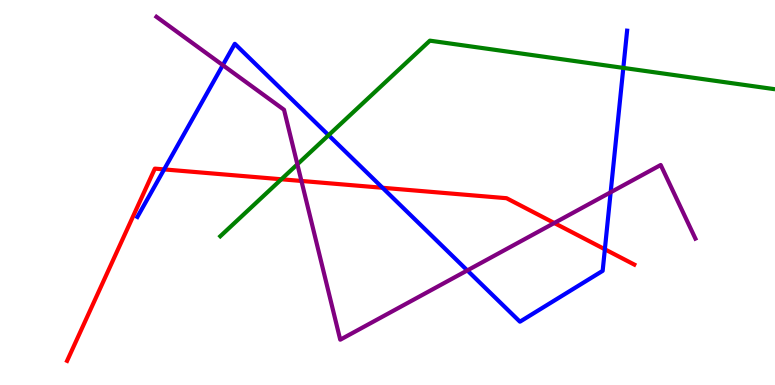[{'lines': ['blue', 'red'], 'intersections': [{'x': 2.12, 'y': 5.6}, {'x': 4.94, 'y': 5.12}, {'x': 7.8, 'y': 3.53}]}, {'lines': ['green', 'red'], 'intersections': [{'x': 3.63, 'y': 5.34}]}, {'lines': ['purple', 'red'], 'intersections': [{'x': 3.89, 'y': 5.3}, {'x': 7.15, 'y': 4.21}]}, {'lines': ['blue', 'green'], 'intersections': [{'x': 4.24, 'y': 6.49}, {'x': 8.04, 'y': 8.24}]}, {'lines': ['blue', 'purple'], 'intersections': [{'x': 2.87, 'y': 8.31}, {'x': 6.03, 'y': 2.98}, {'x': 7.88, 'y': 5.01}]}, {'lines': ['green', 'purple'], 'intersections': [{'x': 3.84, 'y': 5.73}]}]